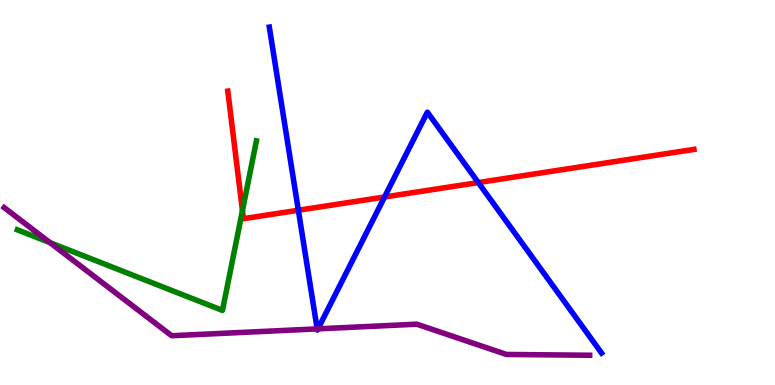[{'lines': ['blue', 'red'], 'intersections': [{'x': 3.85, 'y': 4.54}, {'x': 4.96, 'y': 4.88}, {'x': 6.17, 'y': 5.26}]}, {'lines': ['green', 'red'], 'intersections': [{'x': 3.13, 'y': 4.53}]}, {'lines': ['purple', 'red'], 'intersections': []}, {'lines': ['blue', 'green'], 'intersections': []}, {'lines': ['blue', 'purple'], 'intersections': [{'x': 4.09, 'y': 1.46}, {'x': 4.1, 'y': 1.46}]}, {'lines': ['green', 'purple'], 'intersections': [{'x': 0.645, 'y': 3.7}]}]